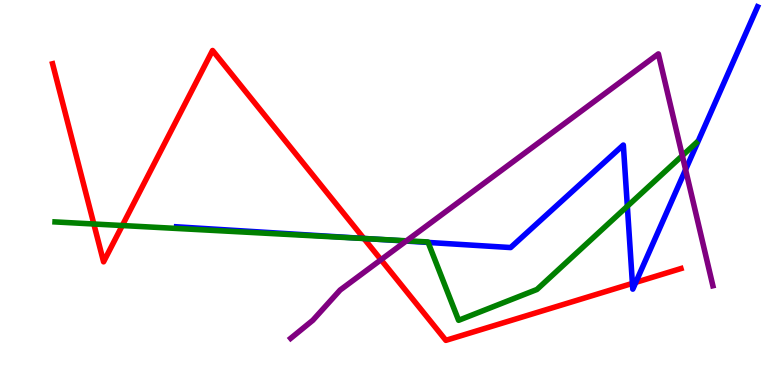[{'lines': ['blue', 'red'], 'intersections': [{'x': 4.69, 'y': 3.81}, {'x': 8.16, 'y': 2.64}, {'x': 8.2, 'y': 2.67}]}, {'lines': ['green', 'red'], 'intersections': [{'x': 1.21, 'y': 4.18}, {'x': 1.58, 'y': 4.14}, {'x': 4.7, 'y': 3.8}]}, {'lines': ['purple', 'red'], 'intersections': [{'x': 4.92, 'y': 3.25}]}, {'lines': ['blue', 'green'], 'intersections': [{'x': 4.81, 'y': 3.79}, {'x': 5.52, 'y': 3.7}, {'x': 8.09, 'y': 4.64}]}, {'lines': ['blue', 'purple'], 'intersections': [{'x': 5.24, 'y': 3.74}, {'x': 8.85, 'y': 5.59}]}, {'lines': ['green', 'purple'], 'intersections': [{'x': 5.24, 'y': 3.75}, {'x': 8.8, 'y': 5.96}]}]